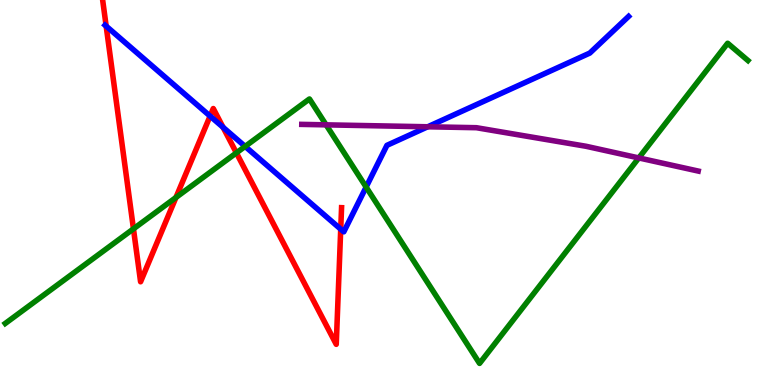[{'lines': ['blue', 'red'], 'intersections': [{'x': 1.37, 'y': 9.32}, {'x': 2.71, 'y': 6.98}, {'x': 2.88, 'y': 6.69}, {'x': 4.4, 'y': 4.05}]}, {'lines': ['green', 'red'], 'intersections': [{'x': 1.72, 'y': 4.06}, {'x': 2.27, 'y': 4.87}, {'x': 3.05, 'y': 6.03}]}, {'lines': ['purple', 'red'], 'intersections': []}, {'lines': ['blue', 'green'], 'intersections': [{'x': 3.16, 'y': 6.2}, {'x': 4.72, 'y': 5.14}]}, {'lines': ['blue', 'purple'], 'intersections': [{'x': 5.52, 'y': 6.71}]}, {'lines': ['green', 'purple'], 'intersections': [{'x': 4.21, 'y': 6.76}, {'x': 8.24, 'y': 5.9}]}]